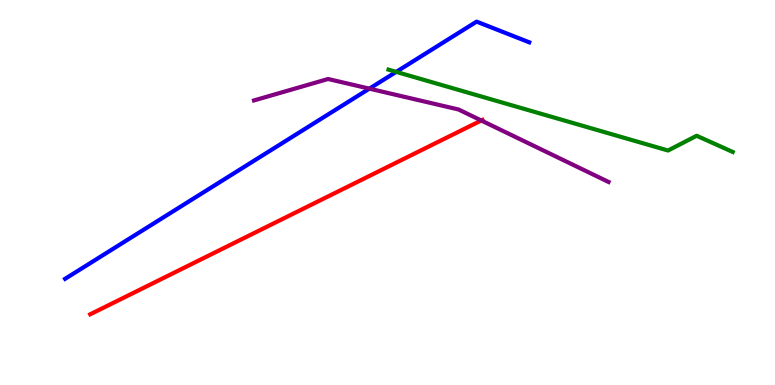[{'lines': ['blue', 'red'], 'intersections': []}, {'lines': ['green', 'red'], 'intersections': []}, {'lines': ['purple', 'red'], 'intersections': [{'x': 6.21, 'y': 6.87}]}, {'lines': ['blue', 'green'], 'intersections': [{'x': 5.11, 'y': 8.13}]}, {'lines': ['blue', 'purple'], 'intersections': [{'x': 4.77, 'y': 7.7}]}, {'lines': ['green', 'purple'], 'intersections': []}]